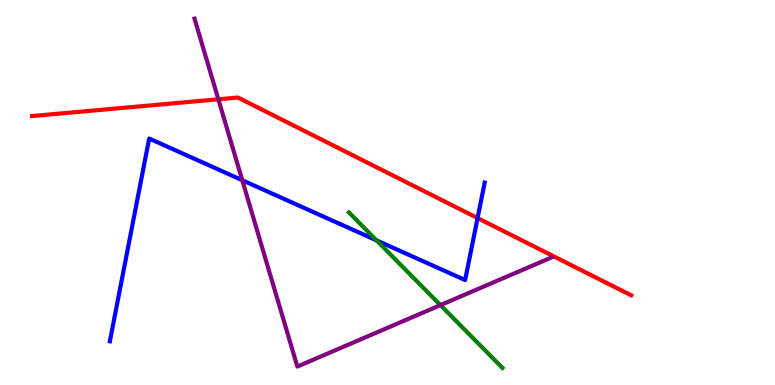[{'lines': ['blue', 'red'], 'intersections': [{'x': 6.16, 'y': 4.34}]}, {'lines': ['green', 'red'], 'intersections': []}, {'lines': ['purple', 'red'], 'intersections': [{'x': 2.82, 'y': 7.42}]}, {'lines': ['blue', 'green'], 'intersections': [{'x': 4.86, 'y': 3.76}]}, {'lines': ['blue', 'purple'], 'intersections': [{'x': 3.13, 'y': 5.32}]}, {'lines': ['green', 'purple'], 'intersections': [{'x': 5.68, 'y': 2.07}]}]